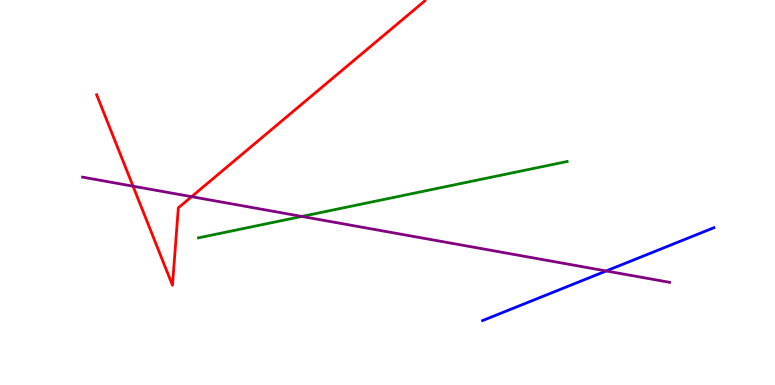[{'lines': ['blue', 'red'], 'intersections': []}, {'lines': ['green', 'red'], 'intersections': []}, {'lines': ['purple', 'red'], 'intersections': [{'x': 1.72, 'y': 5.16}, {'x': 2.47, 'y': 4.89}]}, {'lines': ['blue', 'green'], 'intersections': []}, {'lines': ['blue', 'purple'], 'intersections': [{'x': 7.82, 'y': 2.96}]}, {'lines': ['green', 'purple'], 'intersections': [{'x': 3.9, 'y': 4.38}]}]